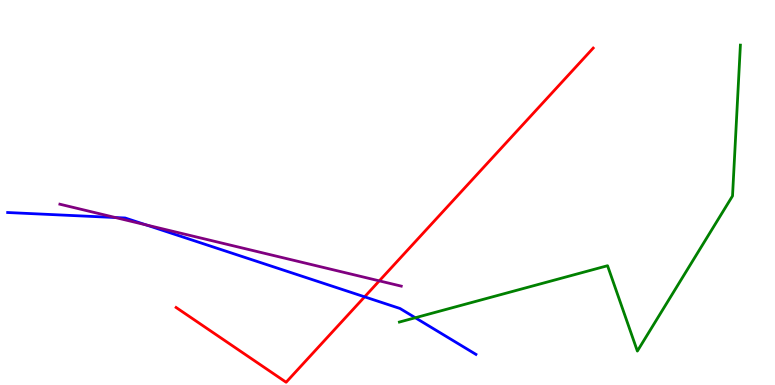[{'lines': ['blue', 'red'], 'intersections': [{'x': 4.7, 'y': 2.29}]}, {'lines': ['green', 'red'], 'intersections': []}, {'lines': ['purple', 'red'], 'intersections': [{'x': 4.89, 'y': 2.7}]}, {'lines': ['blue', 'green'], 'intersections': [{'x': 5.36, 'y': 1.75}]}, {'lines': ['blue', 'purple'], 'intersections': [{'x': 1.49, 'y': 4.35}, {'x': 1.89, 'y': 4.16}]}, {'lines': ['green', 'purple'], 'intersections': []}]